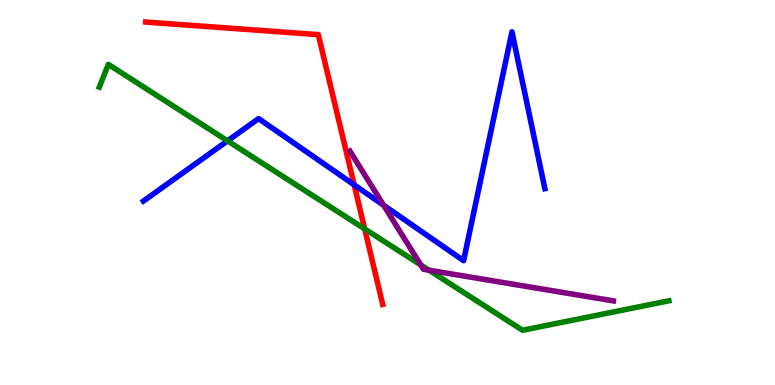[{'lines': ['blue', 'red'], 'intersections': [{'x': 4.57, 'y': 5.2}]}, {'lines': ['green', 'red'], 'intersections': [{'x': 4.71, 'y': 4.05}]}, {'lines': ['purple', 'red'], 'intersections': []}, {'lines': ['blue', 'green'], 'intersections': [{'x': 2.94, 'y': 6.34}]}, {'lines': ['blue', 'purple'], 'intersections': [{'x': 4.95, 'y': 4.67}]}, {'lines': ['green', 'purple'], 'intersections': [{'x': 5.43, 'y': 3.12}, {'x': 5.54, 'y': 2.98}]}]